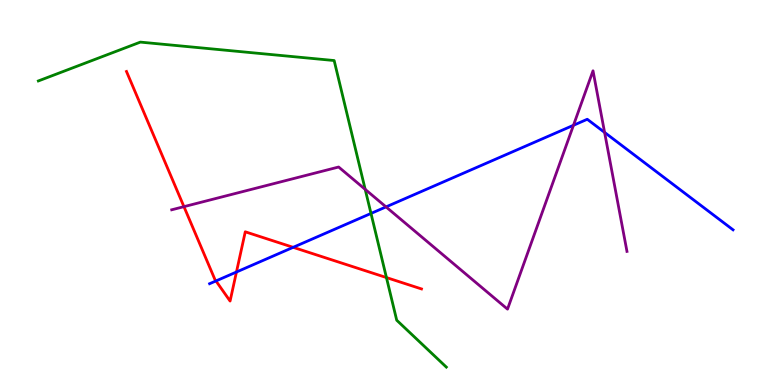[{'lines': ['blue', 'red'], 'intersections': [{'x': 2.79, 'y': 2.7}, {'x': 3.05, 'y': 2.93}, {'x': 3.78, 'y': 3.58}]}, {'lines': ['green', 'red'], 'intersections': [{'x': 4.99, 'y': 2.79}]}, {'lines': ['purple', 'red'], 'intersections': [{'x': 2.37, 'y': 4.63}]}, {'lines': ['blue', 'green'], 'intersections': [{'x': 4.79, 'y': 4.46}]}, {'lines': ['blue', 'purple'], 'intersections': [{'x': 4.98, 'y': 4.63}, {'x': 7.4, 'y': 6.75}, {'x': 7.8, 'y': 6.56}]}, {'lines': ['green', 'purple'], 'intersections': [{'x': 4.71, 'y': 5.08}]}]